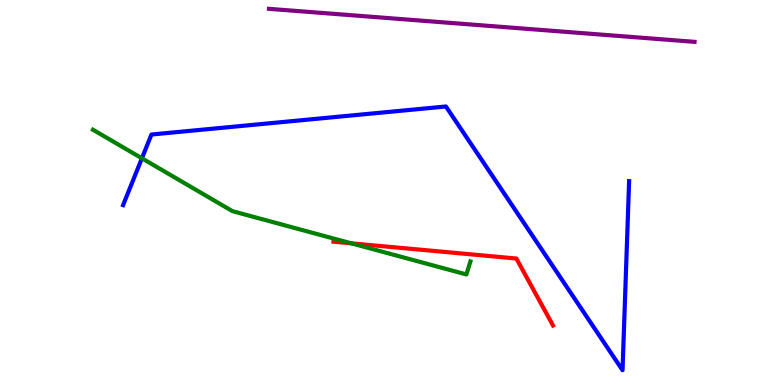[{'lines': ['blue', 'red'], 'intersections': []}, {'lines': ['green', 'red'], 'intersections': [{'x': 4.53, 'y': 3.68}]}, {'lines': ['purple', 'red'], 'intersections': []}, {'lines': ['blue', 'green'], 'intersections': [{'x': 1.83, 'y': 5.89}]}, {'lines': ['blue', 'purple'], 'intersections': []}, {'lines': ['green', 'purple'], 'intersections': []}]